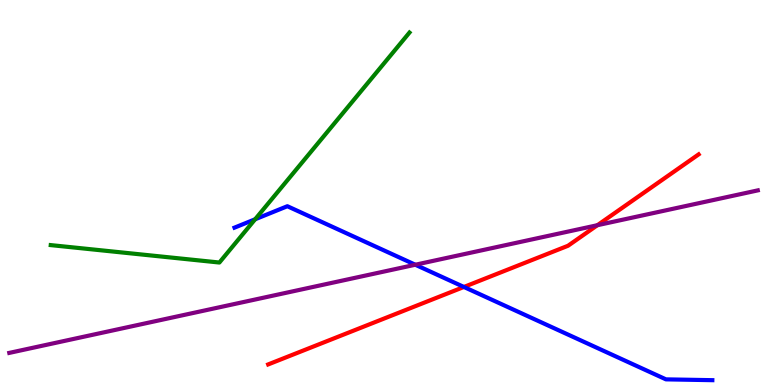[{'lines': ['blue', 'red'], 'intersections': [{'x': 5.99, 'y': 2.55}]}, {'lines': ['green', 'red'], 'intersections': []}, {'lines': ['purple', 'red'], 'intersections': [{'x': 7.71, 'y': 4.15}]}, {'lines': ['blue', 'green'], 'intersections': [{'x': 3.29, 'y': 4.3}]}, {'lines': ['blue', 'purple'], 'intersections': [{'x': 5.36, 'y': 3.12}]}, {'lines': ['green', 'purple'], 'intersections': []}]